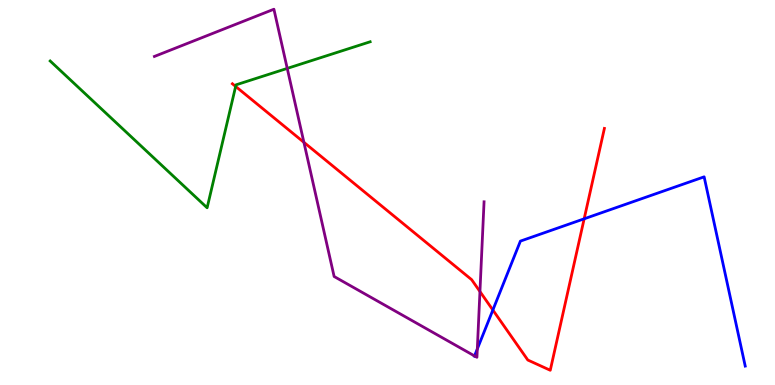[{'lines': ['blue', 'red'], 'intersections': [{'x': 6.36, 'y': 1.95}, {'x': 7.54, 'y': 4.32}]}, {'lines': ['green', 'red'], 'intersections': [{'x': 3.04, 'y': 7.75}]}, {'lines': ['purple', 'red'], 'intersections': [{'x': 3.92, 'y': 6.3}, {'x': 6.19, 'y': 2.43}]}, {'lines': ['blue', 'green'], 'intersections': []}, {'lines': ['blue', 'purple'], 'intersections': [{'x': 6.12, 'y': 0.755}, {'x': 6.16, 'y': 0.937}]}, {'lines': ['green', 'purple'], 'intersections': [{'x': 3.71, 'y': 8.22}]}]